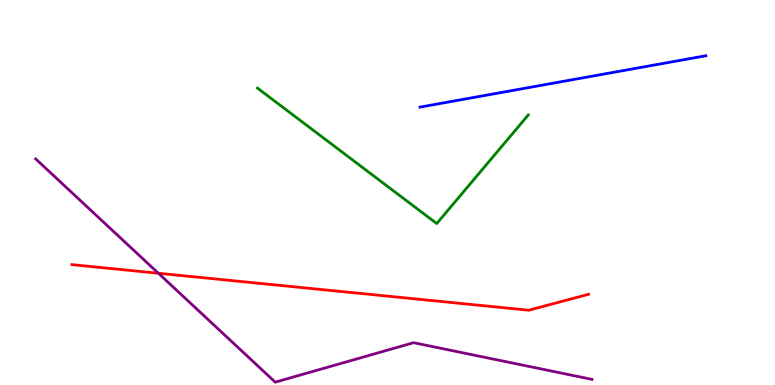[{'lines': ['blue', 'red'], 'intersections': []}, {'lines': ['green', 'red'], 'intersections': []}, {'lines': ['purple', 'red'], 'intersections': [{'x': 2.04, 'y': 2.9}]}, {'lines': ['blue', 'green'], 'intersections': []}, {'lines': ['blue', 'purple'], 'intersections': []}, {'lines': ['green', 'purple'], 'intersections': []}]